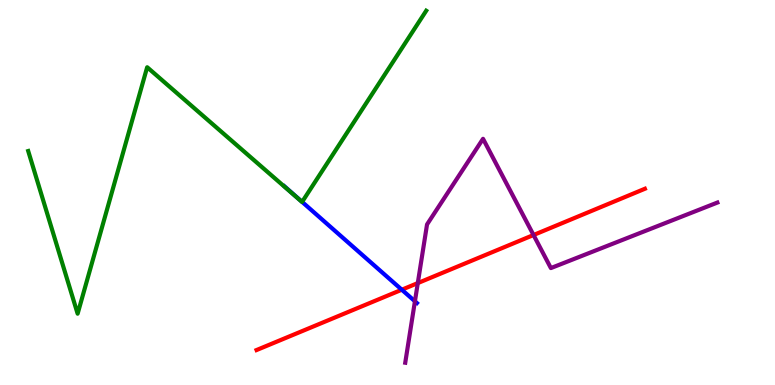[{'lines': ['blue', 'red'], 'intersections': [{'x': 5.18, 'y': 2.47}]}, {'lines': ['green', 'red'], 'intersections': []}, {'lines': ['purple', 'red'], 'intersections': [{'x': 5.39, 'y': 2.65}, {'x': 6.88, 'y': 3.9}]}, {'lines': ['blue', 'green'], 'intersections': [{'x': 3.9, 'y': 4.76}]}, {'lines': ['blue', 'purple'], 'intersections': [{'x': 5.35, 'y': 2.17}]}, {'lines': ['green', 'purple'], 'intersections': []}]